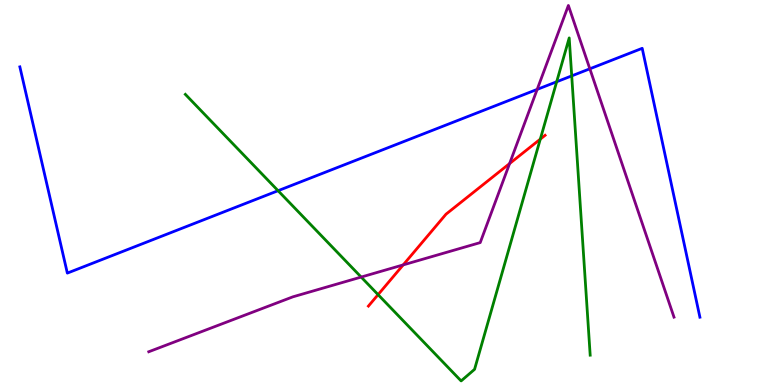[{'lines': ['blue', 'red'], 'intersections': []}, {'lines': ['green', 'red'], 'intersections': [{'x': 4.88, 'y': 2.35}, {'x': 6.97, 'y': 6.39}]}, {'lines': ['purple', 'red'], 'intersections': [{'x': 5.2, 'y': 3.12}, {'x': 6.58, 'y': 5.75}]}, {'lines': ['blue', 'green'], 'intersections': [{'x': 3.59, 'y': 5.05}, {'x': 7.18, 'y': 7.88}, {'x': 7.38, 'y': 8.03}]}, {'lines': ['blue', 'purple'], 'intersections': [{'x': 6.93, 'y': 7.68}, {'x': 7.61, 'y': 8.21}]}, {'lines': ['green', 'purple'], 'intersections': [{'x': 4.66, 'y': 2.8}]}]